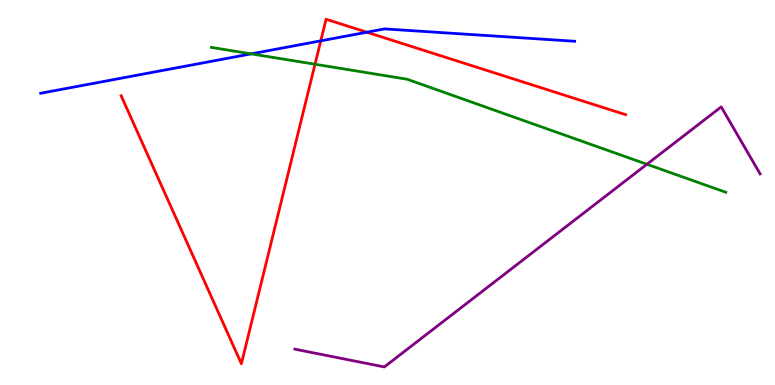[{'lines': ['blue', 'red'], 'intersections': [{'x': 4.14, 'y': 8.94}, {'x': 4.73, 'y': 9.16}]}, {'lines': ['green', 'red'], 'intersections': [{'x': 4.06, 'y': 8.33}]}, {'lines': ['purple', 'red'], 'intersections': []}, {'lines': ['blue', 'green'], 'intersections': [{'x': 3.24, 'y': 8.6}]}, {'lines': ['blue', 'purple'], 'intersections': []}, {'lines': ['green', 'purple'], 'intersections': [{'x': 8.35, 'y': 5.73}]}]